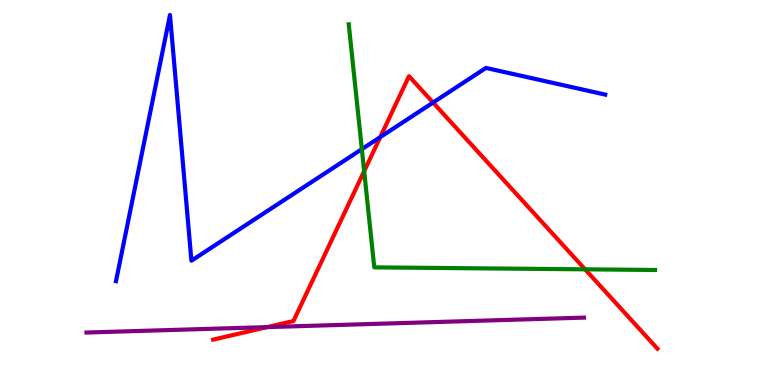[{'lines': ['blue', 'red'], 'intersections': [{'x': 4.91, 'y': 6.44}, {'x': 5.59, 'y': 7.34}]}, {'lines': ['green', 'red'], 'intersections': [{'x': 4.7, 'y': 5.55}, {'x': 7.55, 'y': 3.0}]}, {'lines': ['purple', 'red'], 'intersections': [{'x': 3.45, 'y': 1.5}]}, {'lines': ['blue', 'green'], 'intersections': [{'x': 4.67, 'y': 6.13}]}, {'lines': ['blue', 'purple'], 'intersections': []}, {'lines': ['green', 'purple'], 'intersections': []}]